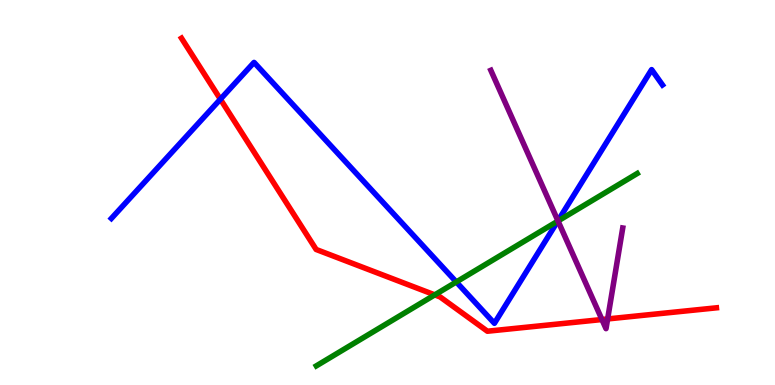[{'lines': ['blue', 'red'], 'intersections': [{'x': 2.84, 'y': 7.42}]}, {'lines': ['green', 'red'], 'intersections': [{'x': 5.61, 'y': 2.34}]}, {'lines': ['purple', 'red'], 'intersections': [{'x': 7.77, 'y': 1.7}, {'x': 7.84, 'y': 1.72}]}, {'lines': ['blue', 'green'], 'intersections': [{'x': 5.89, 'y': 2.68}, {'x': 7.2, 'y': 4.26}]}, {'lines': ['blue', 'purple'], 'intersections': [{'x': 7.2, 'y': 4.26}]}, {'lines': ['green', 'purple'], 'intersections': [{'x': 7.2, 'y': 4.26}]}]